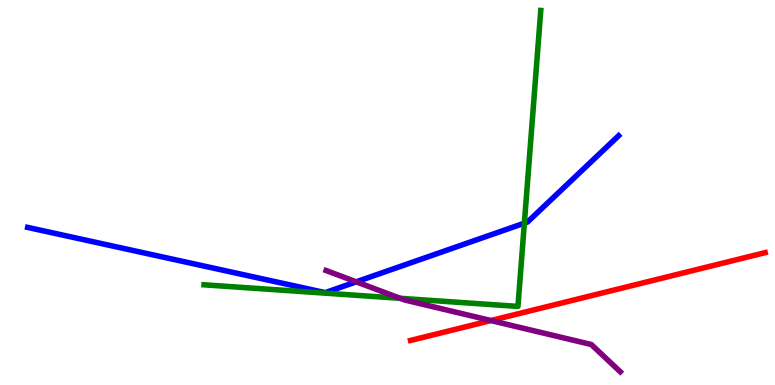[{'lines': ['blue', 'red'], 'intersections': []}, {'lines': ['green', 'red'], 'intersections': []}, {'lines': ['purple', 'red'], 'intersections': [{'x': 6.33, 'y': 1.67}]}, {'lines': ['blue', 'green'], 'intersections': [{'x': 6.77, 'y': 4.2}]}, {'lines': ['blue', 'purple'], 'intersections': [{'x': 4.6, 'y': 2.68}]}, {'lines': ['green', 'purple'], 'intersections': [{'x': 5.16, 'y': 2.25}]}]